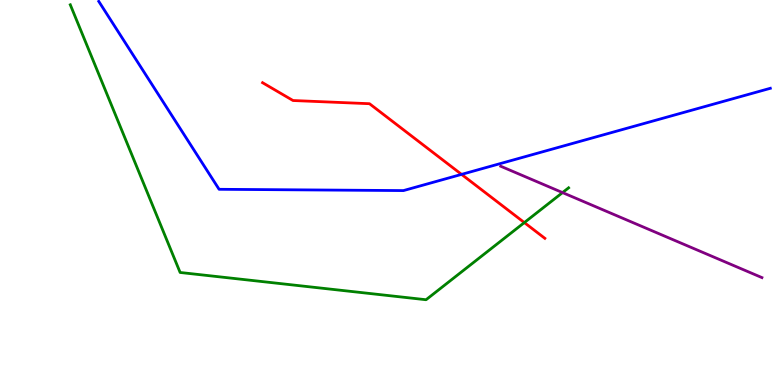[{'lines': ['blue', 'red'], 'intersections': [{'x': 5.96, 'y': 5.47}]}, {'lines': ['green', 'red'], 'intersections': [{'x': 6.77, 'y': 4.22}]}, {'lines': ['purple', 'red'], 'intersections': []}, {'lines': ['blue', 'green'], 'intersections': []}, {'lines': ['blue', 'purple'], 'intersections': []}, {'lines': ['green', 'purple'], 'intersections': [{'x': 7.26, 'y': 5.0}]}]